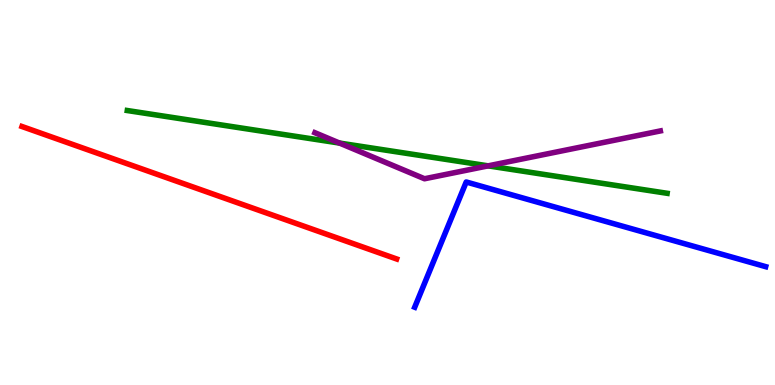[{'lines': ['blue', 'red'], 'intersections': []}, {'lines': ['green', 'red'], 'intersections': []}, {'lines': ['purple', 'red'], 'intersections': []}, {'lines': ['blue', 'green'], 'intersections': []}, {'lines': ['blue', 'purple'], 'intersections': []}, {'lines': ['green', 'purple'], 'intersections': [{'x': 4.38, 'y': 6.28}, {'x': 6.3, 'y': 5.69}]}]